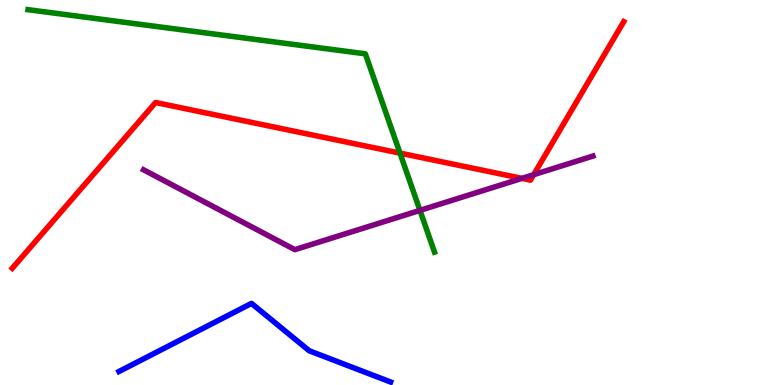[{'lines': ['blue', 'red'], 'intersections': []}, {'lines': ['green', 'red'], 'intersections': [{'x': 5.16, 'y': 6.02}]}, {'lines': ['purple', 'red'], 'intersections': [{'x': 6.73, 'y': 5.37}, {'x': 6.89, 'y': 5.46}]}, {'lines': ['blue', 'green'], 'intersections': []}, {'lines': ['blue', 'purple'], 'intersections': []}, {'lines': ['green', 'purple'], 'intersections': [{'x': 5.42, 'y': 4.54}]}]